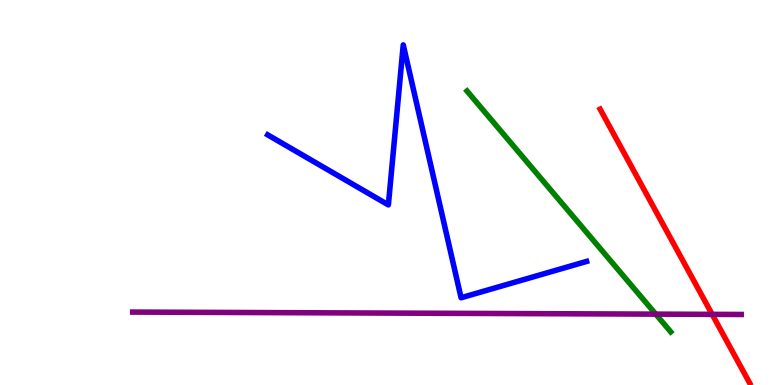[{'lines': ['blue', 'red'], 'intersections': []}, {'lines': ['green', 'red'], 'intersections': []}, {'lines': ['purple', 'red'], 'intersections': [{'x': 9.19, 'y': 1.83}]}, {'lines': ['blue', 'green'], 'intersections': []}, {'lines': ['blue', 'purple'], 'intersections': []}, {'lines': ['green', 'purple'], 'intersections': [{'x': 8.46, 'y': 1.84}]}]